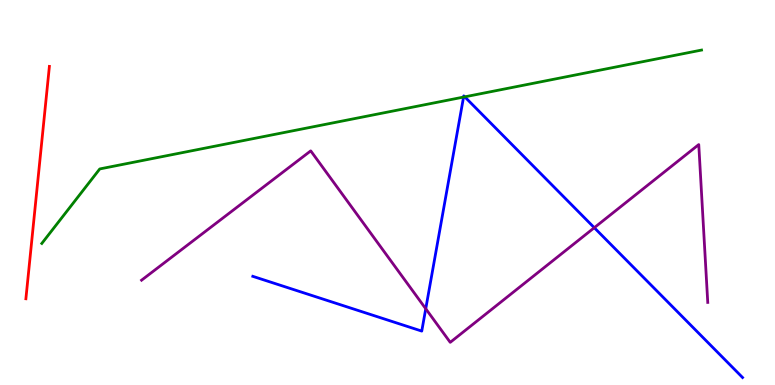[{'lines': ['blue', 'red'], 'intersections': []}, {'lines': ['green', 'red'], 'intersections': []}, {'lines': ['purple', 'red'], 'intersections': []}, {'lines': ['blue', 'green'], 'intersections': [{'x': 5.98, 'y': 7.48}, {'x': 6.0, 'y': 7.48}]}, {'lines': ['blue', 'purple'], 'intersections': [{'x': 5.49, 'y': 1.98}, {'x': 7.67, 'y': 4.09}]}, {'lines': ['green', 'purple'], 'intersections': []}]